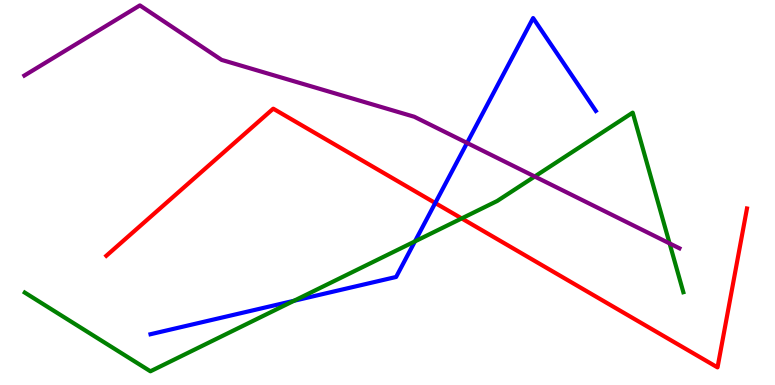[{'lines': ['blue', 'red'], 'intersections': [{'x': 5.62, 'y': 4.73}]}, {'lines': ['green', 'red'], 'intersections': [{'x': 5.96, 'y': 4.33}]}, {'lines': ['purple', 'red'], 'intersections': []}, {'lines': ['blue', 'green'], 'intersections': [{'x': 3.79, 'y': 2.19}, {'x': 5.35, 'y': 3.73}]}, {'lines': ['blue', 'purple'], 'intersections': [{'x': 6.03, 'y': 6.29}]}, {'lines': ['green', 'purple'], 'intersections': [{'x': 6.9, 'y': 5.42}, {'x': 8.64, 'y': 3.68}]}]